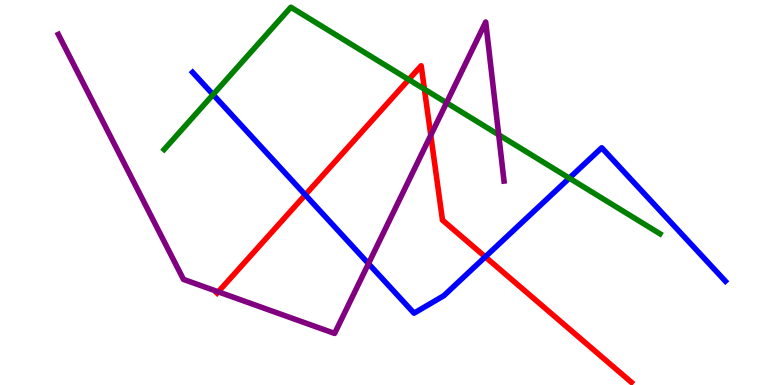[{'lines': ['blue', 'red'], 'intersections': [{'x': 3.94, 'y': 4.94}, {'x': 6.26, 'y': 3.33}]}, {'lines': ['green', 'red'], 'intersections': [{'x': 5.27, 'y': 7.93}, {'x': 5.48, 'y': 7.68}]}, {'lines': ['purple', 'red'], 'intersections': [{'x': 2.82, 'y': 2.42}, {'x': 5.56, 'y': 6.49}]}, {'lines': ['blue', 'green'], 'intersections': [{'x': 2.75, 'y': 7.54}, {'x': 7.35, 'y': 5.37}]}, {'lines': ['blue', 'purple'], 'intersections': [{'x': 4.75, 'y': 3.15}]}, {'lines': ['green', 'purple'], 'intersections': [{'x': 5.76, 'y': 7.33}, {'x': 6.43, 'y': 6.5}]}]